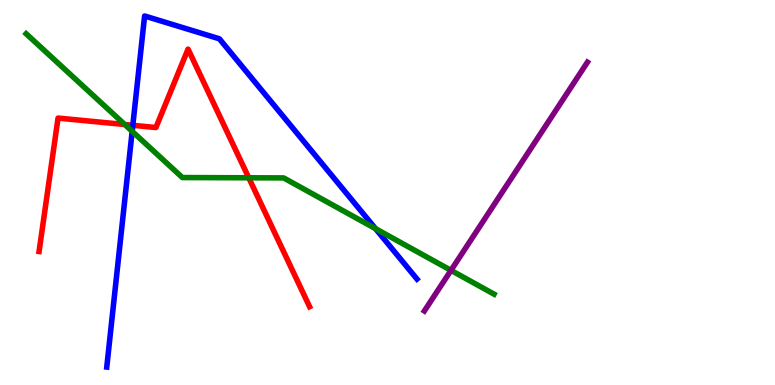[{'lines': ['blue', 'red'], 'intersections': [{'x': 1.71, 'y': 6.75}]}, {'lines': ['green', 'red'], 'intersections': [{'x': 1.61, 'y': 6.77}, {'x': 3.21, 'y': 5.38}]}, {'lines': ['purple', 'red'], 'intersections': []}, {'lines': ['blue', 'green'], 'intersections': [{'x': 1.71, 'y': 6.59}, {'x': 4.85, 'y': 4.06}]}, {'lines': ['blue', 'purple'], 'intersections': []}, {'lines': ['green', 'purple'], 'intersections': [{'x': 5.82, 'y': 2.98}]}]